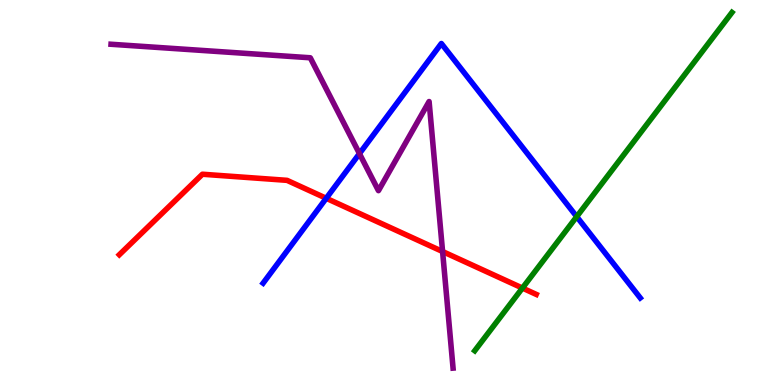[{'lines': ['blue', 'red'], 'intersections': [{'x': 4.21, 'y': 4.85}]}, {'lines': ['green', 'red'], 'intersections': [{'x': 6.74, 'y': 2.52}]}, {'lines': ['purple', 'red'], 'intersections': [{'x': 5.71, 'y': 3.47}]}, {'lines': ['blue', 'green'], 'intersections': [{'x': 7.44, 'y': 4.37}]}, {'lines': ['blue', 'purple'], 'intersections': [{'x': 4.64, 'y': 6.01}]}, {'lines': ['green', 'purple'], 'intersections': []}]